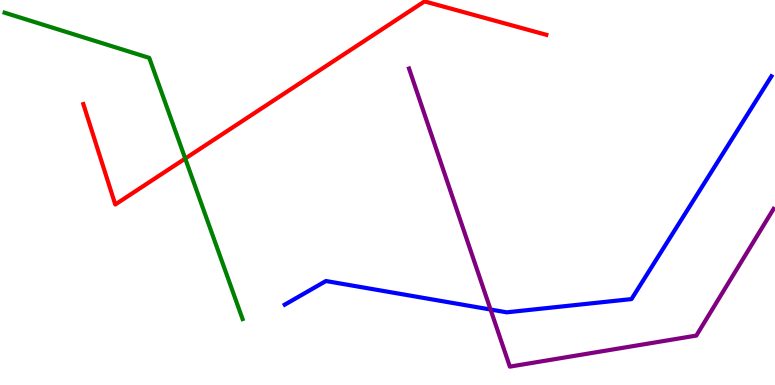[{'lines': ['blue', 'red'], 'intersections': []}, {'lines': ['green', 'red'], 'intersections': [{'x': 2.39, 'y': 5.88}]}, {'lines': ['purple', 'red'], 'intersections': []}, {'lines': ['blue', 'green'], 'intersections': []}, {'lines': ['blue', 'purple'], 'intersections': [{'x': 6.33, 'y': 1.96}]}, {'lines': ['green', 'purple'], 'intersections': []}]